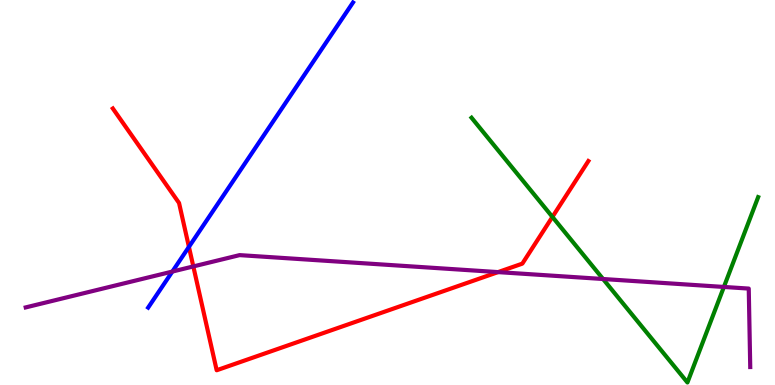[{'lines': ['blue', 'red'], 'intersections': [{'x': 2.44, 'y': 3.59}]}, {'lines': ['green', 'red'], 'intersections': [{'x': 7.13, 'y': 4.37}]}, {'lines': ['purple', 'red'], 'intersections': [{'x': 2.49, 'y': 3.08}, {'x': 6.43, 'y': 2.93}]}, {'lines': ['blue', 'green'], 'intersections': []}, {'lines': ['blue', 'purple'], 'intersections': [{'x': 2.22, 'y': 2.95}]}, {'lines': ['green', 'purple'], 'intersections': [{'x': 7.78, 'y': 2.75}, {'x': 9.34, 'y': 2.55}]}]